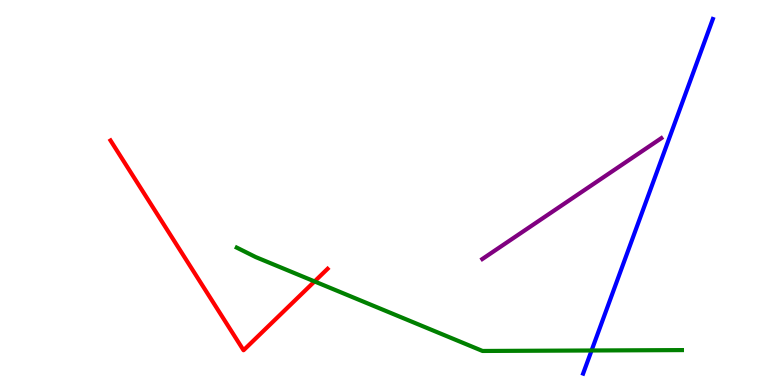[{'lines': ['blue', 'red'], 'intersections': []}, {'lines': ['green', 'red'], 'intersections': [{'x': 4.06, 'y': 2.69}]}, {'lines': ['purple', 'red'], 'intersections': []}, {'lines': ['blue', 'green'], 'intersections': [{'x': 7.63, 'y': 0.896}]}, {'lines': ['blue', 'purple'], 'intersections': []}, {'lines': ['green', 'purple'], 'intersections': []}]